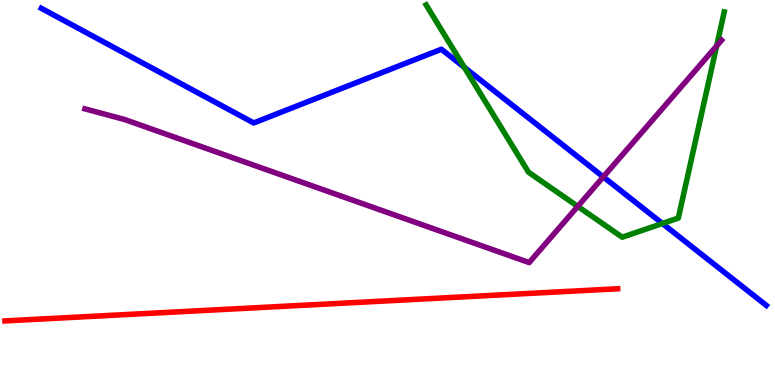[{'lines': ['blue', 'red'], 'intersections': []}, {'lines': ['green', 'red'], 'intersections': []}, {'lines': ['purple', 'red'], 'intersections': []}, {'lines': ['blue', 'green'], 'intersections': [{'x': 5.99, 'y': 8.25}, {'x': 8.55, 'y': 4.2}]}, {'lines': ['blue', 'purple'], 'intersections': [{'x': 7.78, 'y': 5.41}]}, {'lines': ['green', 'purple'], 'intersections': [{'x': 7.46, 'y': 4.64}, {'x': 9.25, 'y': 8.81}]}]